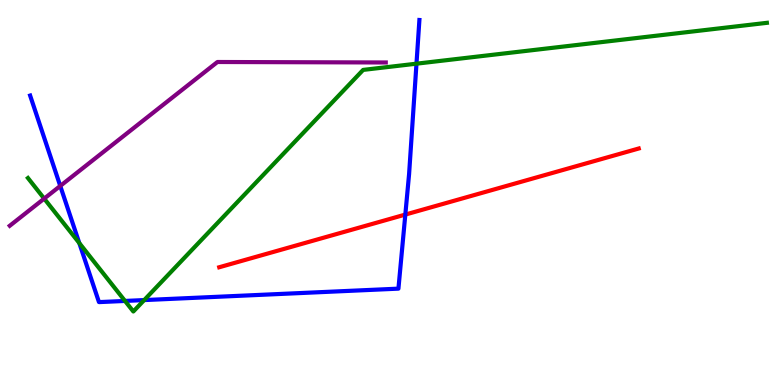[{'lines': ['blue', 'red'], 'intersections': [{'x': 5.23, 'y': 4.43}]}, {'lines': ['green', 'red'], 'intersections': []}, {'lines': ['purple', 'red'], 'intersections': []}, {'lines': ['blue', 'green'], 'intersections': [{'x': 1.02, 'y': 3.69}, {'x': 1.61, 'y': 2.18}, {'x': 1.86, 'y': 2.21}, {'x': 5.37, 'y': 8.35}]}, {'lines': ['blue', 'purple'], 'intersections': [{'x': 0.778, 'y': 5.17}]}, {'lines': ['green', 'purple'], 'intersections': [{'x': 0.57, 'y': 4.84}]}]